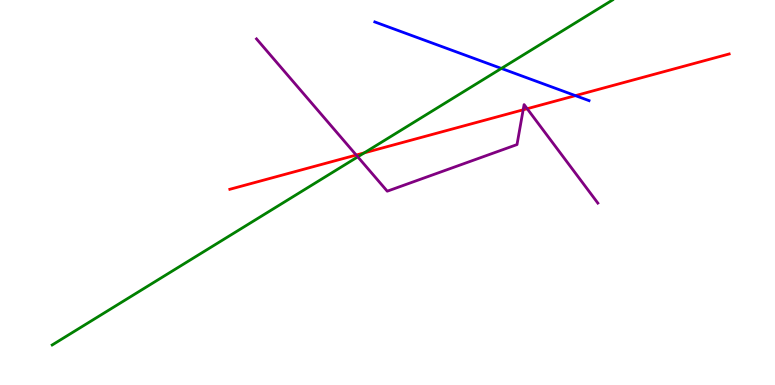[{'lines': ['blue', 'red'], 'intersections': [{'x': 7.43, 'y': 7.52}]}, {'lines': ['green', 'red'], 'intersections': [{'x': 4.7, 'y': 6.03}]}, {'lines': ['purple', 'red'], 'intersections': [{'x': 4.6, 'y': 5.97}, {'x': 6.75, 'y': 7.15}, {'x': 6.8, 'y': 7.18}]}, {'lines': ['blue', 'green'], 'intersections': [{'x': 6.47, 'y': 8.22}]}, {'lines': ['blue', 'purple'], 'intersections': []}, {'lines': ['green', 'purple'], 'intersections': [{'x': 4.62, 'y': 5.93}]}]